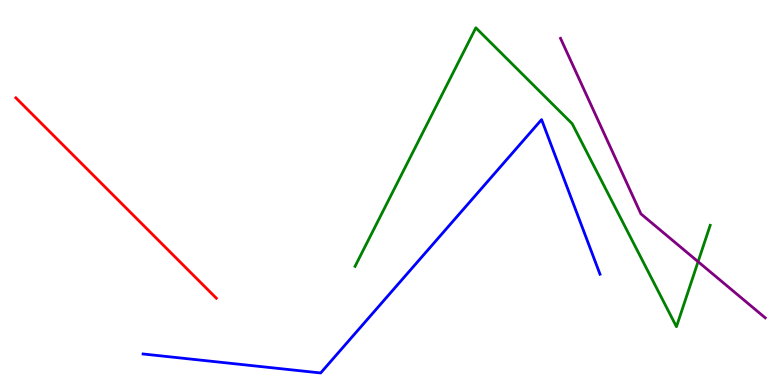[{'lines': ['blue', 'red'], 'intersections': []}, {'lines': ['green', 'red'], 'intersections': []}, {'lines': ['purple', 'red'], 'intersections': []}, {'lines': ['blue', 'green'], 'intersections': []}, {'lines': ['blue', 'purple'], 'intersections': []}, {'lines': ['green', 'purple'], 'intersections': [{'x': 9.01, 'y': 3.2}]}]